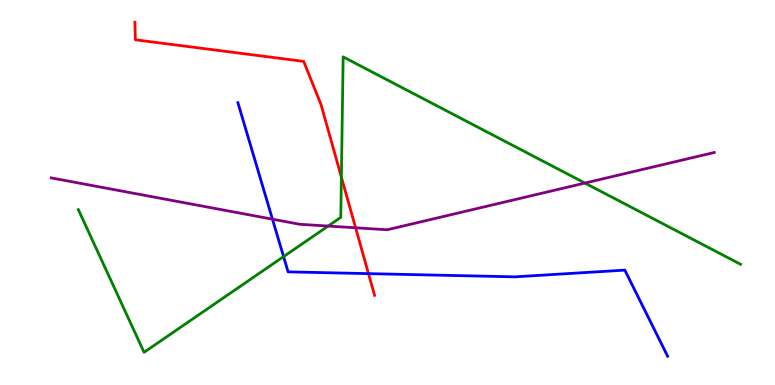[{'lines': ['blue', 'red'], 'intersections': [{'x': 4.75, 'y': 2.89}]}, {'lines': ['green', 'red'], 'intersections': [{'x': 4.4, 'y': 5.4}]}, {'lines': ['purple', 'red'], 'intersections': [{'x': 4.59, 'y': 4.08}]}, {'lines': ['blue', 'green'], 'intersections': [{'x': 3.66, 'y': 3.33}]}, {'lines': ['blue', 'purple'], 'intersections': [{'x': 3.52, 'y': 4.31}]}, {'lines': ['green', 'purple'], 'intersections': [{'x': 4.23, 'y': 4.13}, {'x': 7.55, 'y': 5.25}]}]